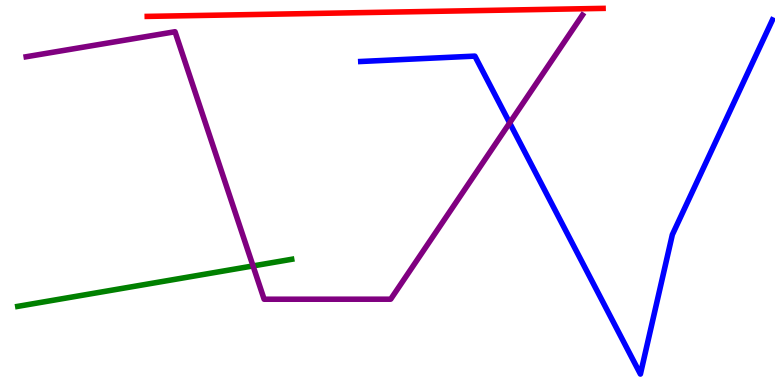[{'lines': ['blue', 'red'], 'intersections': []}, {'lines': ['green', 'red'], 'intersections': []}, {'lines': ['purple', 'red'], 'intersections': []}, {'lines': ['blue', 'green'], 'intersections': []}, {'lines': ['blue', 'purple'], 'intersections': [{'x': 6.58, 'y': 6.81}]}, {'lines': ['green', 'purple'], 'intersections': [{'x': 3.26, 'y': 3.09}]}]